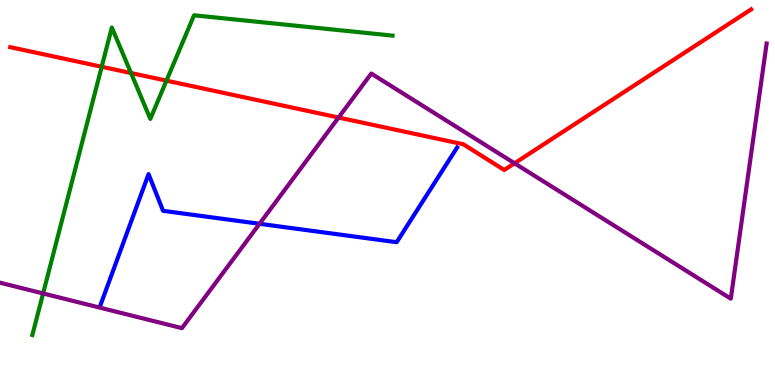[{'lines': ['blue', 'red'], 'intersections': []}, {'lines': ['green', 'red'], 'intersections': [{'x': 1.31, 'y': 8.27}, {'x': 1.69, 'y': 8.1}, {'x': 2.15, 'y': 7.91}]}, {'lines': ['purple', 'red'], 'intersections': [{'x': 4.37, 'y': 6.95}, {'x': 6.64, 'y': 5.76}]}, {'lines': ['blue', 'green'], 'intersections': []}, {'lines': ['blue', 'purple'], 'intersections': [{'x': 3.35, 'y': 4.19}]}, {'lines': ['green', 'purple'], 'intersections': [{'x': 0.556, 'y': 2.38}]}]